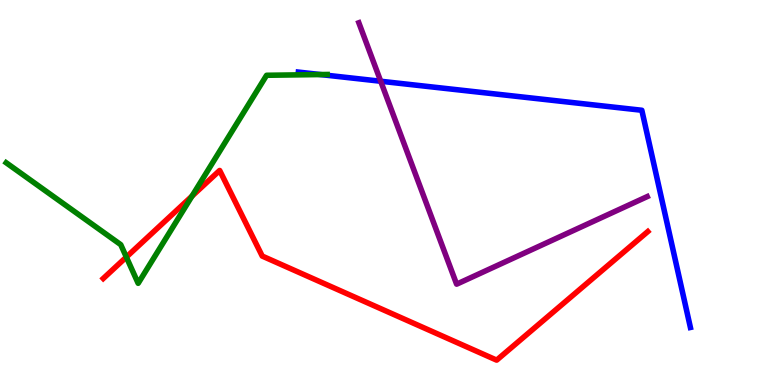[{'lines': ['blue', 'red'], 'intersections': []}, {'lines': ['green', 'red'], 'intersections': [{'x': 1.63, 'y': 3.32}, {'x': 2.48, 'y': 4.91}]}, {'lines': ['purple', 'red'], 'intersections': []}, {'lines': ['blue', 'green'], 'intersections': [{'x': 4.14, 'y': 8.06}]}, {'lines': ['blue', 'purple'], 'intersections': [{'x': 4.91, 'y': 7.89}]}, {'lines': ['green', 'purple'], 'intersections': []}]